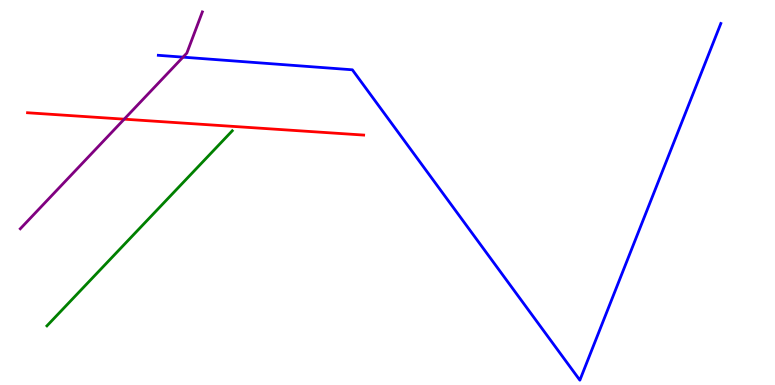[{'lines': ['blue', 'red'], 'intersections': []}, {'lines': ['green', 'red'], 'intersections': []}, {'lines': ['purple', 'red'], 'intersections': [{'x': 1.6, 'y': 6.9}]}, {'lines': ['blue', 'green'], 'intersections': []}, {'lines': ['blue', 'purple'], 'intersections': [{'x': 2.36, 'y': 8.52}]}, {'lines': ['green', 'purple'], 'intersections': []}]